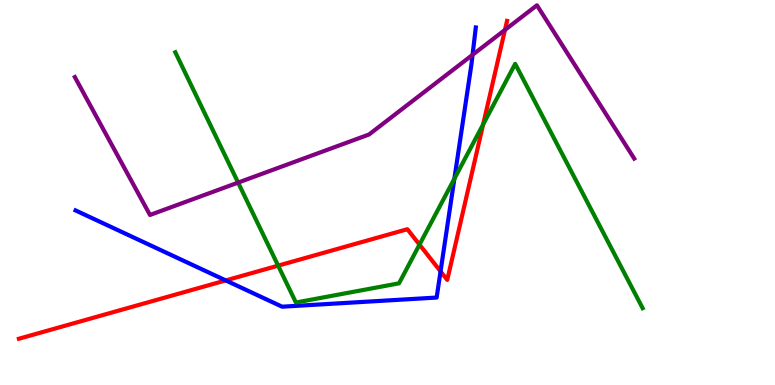[{'lines': ['blue', 'red'], 'intersections': [{'x': 2.91, 'y': 2.72}, {'x': 5.68, 'y': 2.95}]}, {'lines': ['green', 'red'], 'intersections': [{'x': 3.59, 'y': 3.1}, {'x': 5.41, 'y': 3.65}, {'x': 6.23, 'y': 6.77}]}, {'lines': ['purple', 'red'], 'intersections': [{'x': 6.52, 'y': 9.22}]}, {'lines': ['blue', 'green'], 'intersections': [{'x': 5.86, 'y': 5.36}]}, {'lines': ['blue', 'purple'], 'intersections': [{'x': 6.1, 'y': 8.58}]}, {'lines': ['green', 'purple'], 'intersections': [{'x': 3.07, 'y': 5.26}]}]